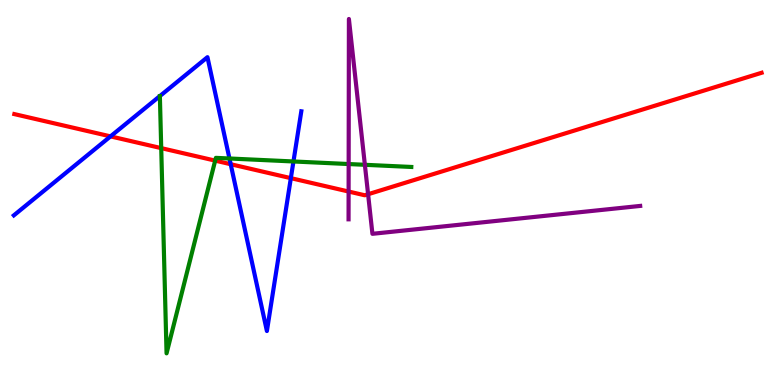[{'lines': ['blue', 'red'], 'intersections': [{'x': 1.43, 'y': 6.46}, {'x': 2.98, 'y': 5.73}, {'x': 3.75, 'y': 5.37}]}, {'lines': ['green', 'red'], 'intersections': [{'x': 2.08, 'y': 6.15}, {'x': 2.78, 'y': 5.83}]}, {'lines': ['purple', 'red'], 'intersections': [{'x': 4.5, 'y': 5.03}, {'x': 4.75, 'y': 4.96}]}, {'lines': ['blue', 'green'], 'intersections': [{'x': 2.96, 'y': 5.88}, {'x': 3.79, 'y': 5.81}]}, {'lines': ['blue', 'purple'], 'intersections': []}, {'lines': ['green', 'purple'], 'intersections': [{'x': 4.5, 'y': 5.74}, {'x': 4.71, 'y': 5.72}]}]